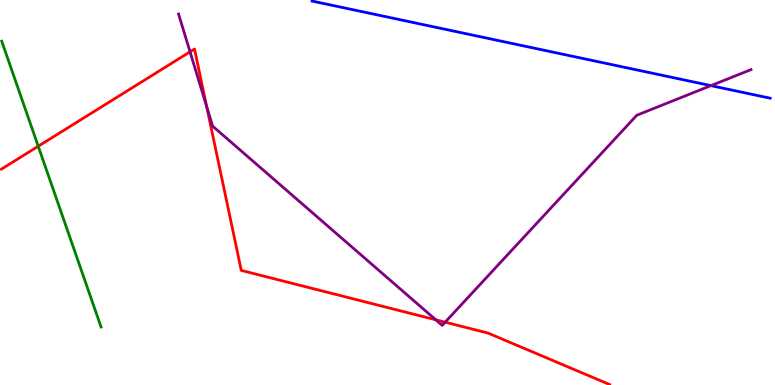[{'lines': ['blue', 'red'], 'intersections': []}, {'lines': ['green', 'red'], 'intersections': [{'x': 0.493, 'y': 6.2}]}, {'lines': ['purple', 'red'], 'intersections': [{'x': 2.45, 'y': 8.65}, {'x': 2.67, 'y': 7.24}, {'x': 5.62, 'y': 1.69}, {'x': 5.74, 'y': 1.63}]}, {'lines': ['blue', 'green'], 'intersections': []}, {'lines': ['blue', 'purple'], 'intersections': [{'x': 9.17, 'y': 7.78}]}, {'lines': ['green', 'purple'], 'intersections': []}]